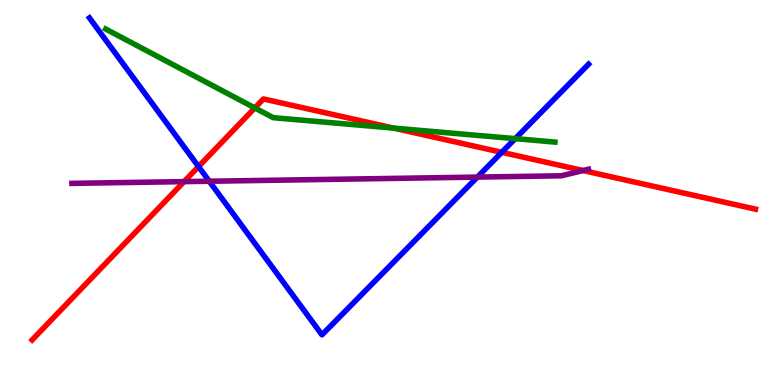[{'lines': ['blue', 'red'], 'intersections': [{'x': 2.56, 'y': 5.67}, {'x': 6.47, 'y': 6.04}]}, {'lines': ['green', 'red'], 'intersections': [{'x': 3.29, 'y': 7.2}, {'x': 5.08, 'y': 6.67}]}, {'lines': ['purple', 'red'], 'intersections': [{'x': 2.38, 'y': 5.28}, {'x': 7.52, 'y': 5.57}]}, {'lines': ['blue', 'green'], 'intersections': [{'x': 6.65, 'y': 6.4}]}, {'lines': ['blue', 'purple'], 'intersections': [{'x': 2.7, 'y': 5.29}, {'x': 6.16, 'y': 5.4}]}, {'lines': ['green', 'purple'], 'intersections': []}]